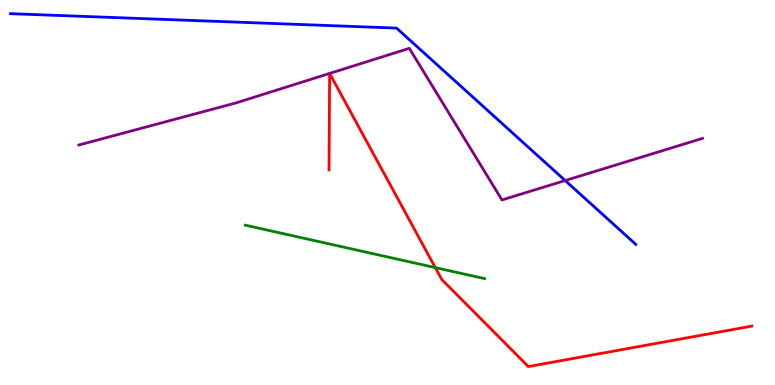[{'lines': ['blue', 'red'], 'intersections': []}, {'lines': ['green', 'red'], 'intersections': [{'x': 5.62, 'y': 3.05}]}, {'lines': ['purple', 'red'], 'intersections': [{'x': 4.25, 'y': 8.09}, {'x': 4.25, 'y': 8.09}]}, {'lines': ['blue', 'green'], 'intersections': []}, {'lines': ['blue', 'purple'], 'intersections': [{'x': 7.29, 'y': 5.31}]}, {'lines': ['green', 'purple'], 'intersections': []}]